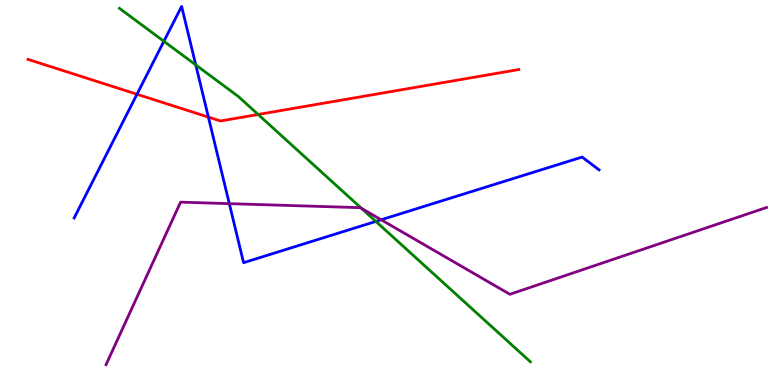[{'lines': ['blue', 'red'], 'intersections': [{'x': 1.77, 'y': 7.55}, {'x': 2.69, 'y': 6.96}]}, {'lines': ['green', 'red'], 'intersections': [{'x': 3.33, 'y': 7.03}]}, {'lines': ['purple', 'red'], 'intersections': []}, {'lines': ['blue', 'green'], 'intersections': [{'x': 2.11, 'y': 8.93}, {'x': 2.53, 'y': 8.31}, {'x': 4.85, 'y': 4.25}]}, {'lines': ['blue', 'purple'], 'intersections': [{'x': 2.96, 'y': 4.71}, {'x': 4.92, 'y': 4.29}]}, {'lines': ['green', 'purple'], 'intersections': [{'x': 4.66, 'y': 4.59}]}]